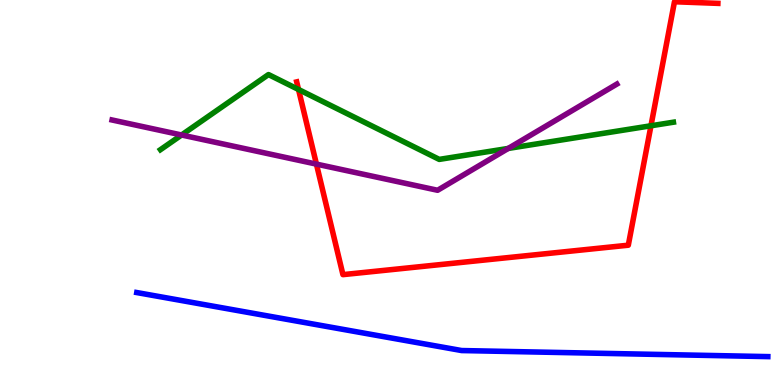[{'lines': ['blue', 'red'], 'intersections': []}, {'lines': ['green', 'red'], 'intersections': [{'x': 3.85, 'y': 7.68}, {'x': 8.4, 'y': 6.73}]}, {'lines': ['purple', 'red'], 'intersections': [{'x': 4.08, 'y': 5.74}]}, {'lines': ['blue', 'green'], 'intersections': []}, {'lines': ['blue', 'purple'], 'intersections': []}, {'lines': ['green', 'purple'], 'intersections': [{'x': 2.34, 'y': 6.49}, {'x': 6.56, 'y': 6.14}]}]